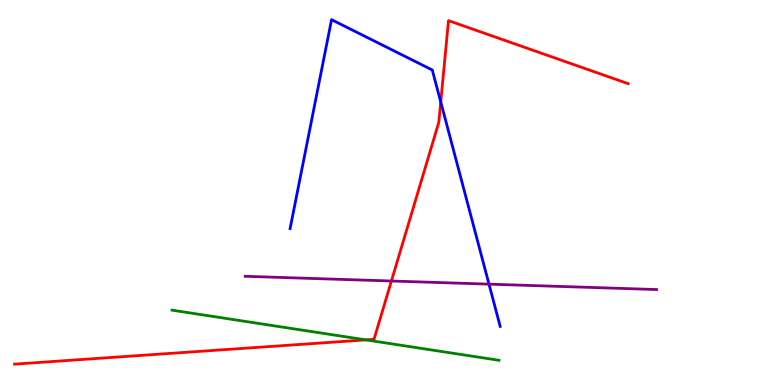[{'lines': ['blue', 'red'], 'intersections': [{'x': 5.69, 'y': 7.35}]}, {'lines': ['green', 'red'], 'intersections': [{'x': 4.72, 'y': 1.17}]}, {'lines': ['purple', 'red'], 'intersections': [{'x': 5.05, 'y': 2.7}]}, {'lines': ['blue', 'green'], 'intersections': []}, {'lines': ['blue', 'purple'], 'intersections': [{'x': 6.31, 'y': 2.62}]}, {'lines': ['green', 'purple'], 'intersections': []}]